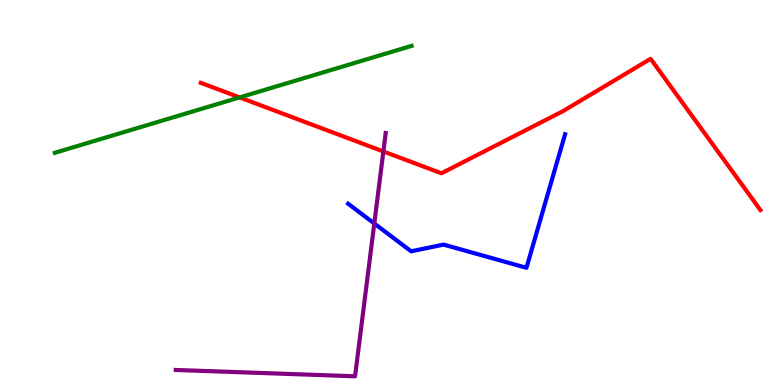[{'lines': ['blue', 'red'], 'intersections': []}, {'lines': ['green', 'red'], 'intersections': [{'x': 3.09, 'y': 7.47}]}, {'lines': ['purple', 'red'], 'intersections': [{'x': 4.95, 'y': 6.07}]}, {'lines': ['blue', 'green'], 'intersections': []}, {'lines': ['blue', 'purple'], 'intersections': [{'x': 4.83, 'y': 4.2}]}, {'lines': ['green', 'purple'], 'intersections': []}]